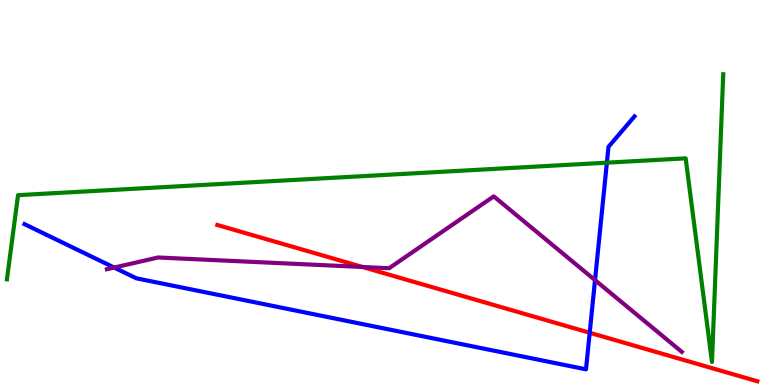[{'lines': ['blue', 'red'], 'intersections': [{'x': 7.61, 'y': 1.36}]}, {'lines': ['green', 'red'], 'intersections': []}, {'lines': ['purple', 'red'], 'intersections': [{'x': 4.68, 'y': 3.07}]}, {'lines': ['blue', 'green'], 'intersections': [{'x': 7.83, 'y': 5.77}]}, {'lines': ['blue', 'purple'], 'intersections': [{'x': 1.47, 'y': 3.05}, {'x': 7.68, 'y': 2.72}]}, {'lines': ['green', 'purple'], 'intersections': []}]